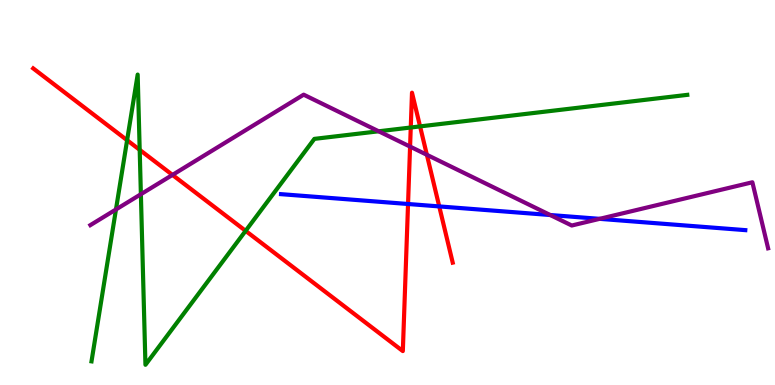[{'lines': ['blue', 'red'], 'intersections': [{'x': 5.27, 'y': 4.7}, {'x': 5.67, 'y': 4.64}]}, {'lines': ['green', 'red'], 'intersections': [{'x': 1.64, 'y': 6.36}, {'x': 1.8, 'y': 6.11}, {'x': 3.17, 'y': 4.0}, {'x': 5.3, 'y': 6.69}, {'x': 5.42, 'y': 6.72}]}, {'lines': ['purple', 'red'], 'intersections': [{'x': 2.23, 'y': 5.46}, {'x': 5.29, 'y': 6.19}, {'x': 5.51, 'y': 5.98}]}, {'lines': ['blue', 'green'], 'intersections': []}, {'lines': ['blue', 'purple'], 'intersections': [{'x': 7.1, 'y': 4.42}, {'x': 7.74, 'y': 4.32}]}, {'lines': ['green', 'purple'], 'intersections': [{'x': 1.5, 'y': 4.56}, {'x': 1.82, 'y': 4.96}, {'x': 4.89, 'y': 6.59}]}]